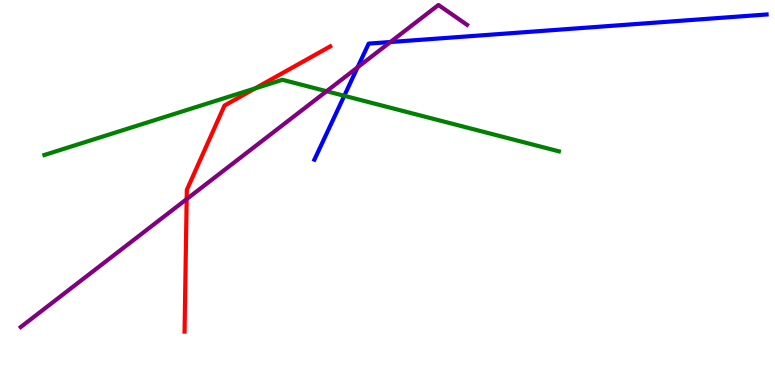[{'lines': ['blue', 'red'], 'intersections': []}, {'lines': ['green', 'red'], 'intersections': [{'x': 3.29, 'y': 7.7}]}, {'lines': ['purple', 'red'], 'intersections': [{'x': 2.41, 'y': 4.83}]}, {'lines': ['blue', 'green'], 'intersections': [{'x': 4.44, 'y': 7.51}]}, {'lines': ['blue', 'purple'], 'intersections': [{'x': 4.61, 'y': 8.25}, {'x': 5.04, 'y': 8.91}]}, {'lines': ['green', 'purple'], 'intersections': [{'x': 4.21, 'y': 7.63}]}]